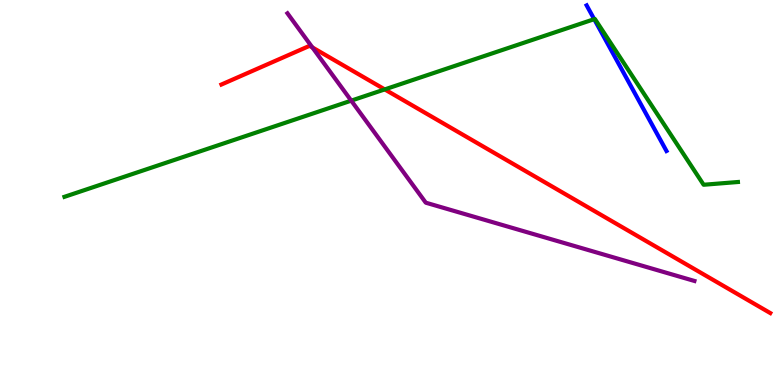[{'lines': ['blue', 'red'], 'intersections': []}, {'lines': ['green', 'red'], 'intersections': [{'x': 4.96, 'y': 7.68}]}, {'lines': ['purple', 'red'], 'intersections': [{'x': 4.03, 'y': 8.77}]}, {'lines': ['blue', 'green'], 'intersections': [{'x': 7.67, 'y': 9.5}]}, {'lines': ['blue', 'purple'], 'intersections': []}, {'lines': ['green', 'purple'], 'intersections': [{'x': 4.53, 'y': 7.39}]}]